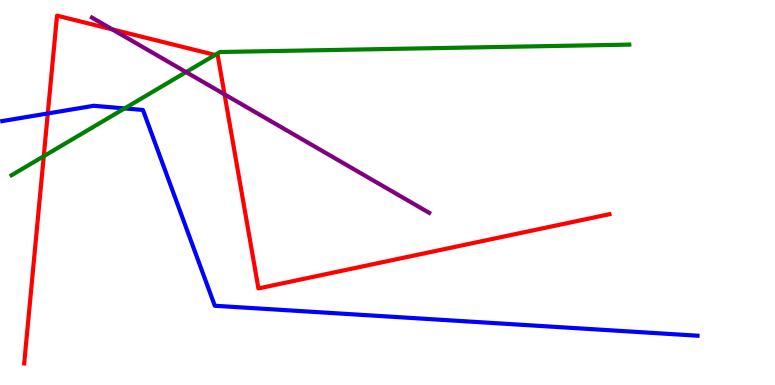[{'lines': ['blue', 'red'], 'intersections': [{'x': 0.617, 'y': 7.05}]}, {'lines': ['green', 'red'], 'intersections': [{'x': 0.565, 'y': 5.94}, {'x': 2.77, 'y': 8.57}]}, {'lines': ['purple', 'red'], 'intersections': [{'x': 1.45, 'y': 9.24}, {'x': 2.9, 'y': 7.55}]}, {'lines': ['blue', 'green'], 'intersections': [{'x': 1.61, 'y': 7.18}]}, {'lines': ['blue', 'purple'], 'intersections': []}, {'lines': ['green', 'purple'], 'intersections': [{'x': 2.4, 'y': 8.13}]}]